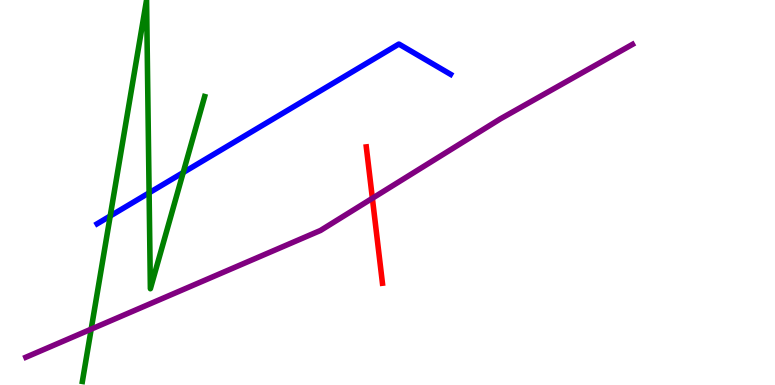[{'lines': ['blue', 'red'], 'intersections': []}, {'lines': ['green', 'red'], 'intersections': []}, {'lines': ['purple', 'red'], 'intersections': [{'x': 4.8, 'y': 4.85}]}, {'lines': ['blue', 'green'], 'intersections': [{'x': 1.42, 'y': 4.39}, {'x': 1.92, 'y': 4.99}, {'x': 2.36, 'y': 5.52}]}, {'lines': ['blue', 'purple'], 'intersections': []}, {'lines': ['green', 'purple'], 'intersections': [{'x': 1.18, 'y': 1.45}]}]